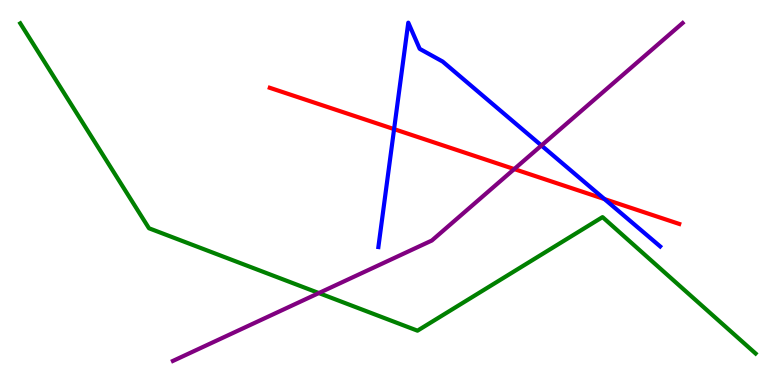[{'lines': ['blue', 'red'], 'intersections': [{'x': 5.09, 'y': 6.65}, {'x': 7.8, 'y': 4.83}]}, {'lines': ['green', 'red'], 'intersections': []}, {'lines': ['purple', 'red'], 'intersections': [{'x': 6.64, 'y': 5.61}]}, {'lines': ['blue', 'green'], 'intersections': []}, {'lines': ['blue', 'purple'], 'intersections': [{'x': 6.99, 'y': 6.22}]}, {'lines': ['green', 'purple'], 'intersections': [{'x': 4.11, 'y': 2.39}]}]